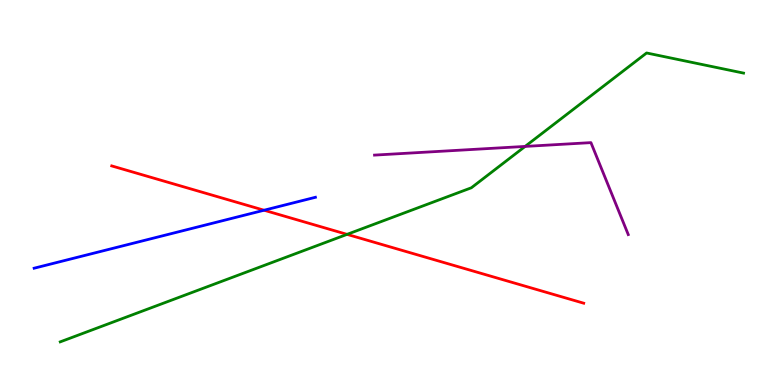[{'lines': ['blue', 'red'], 'intersections': [{'x': 3.41, 'y': 4.54}]}, {'lines': ['green', 'red'], 'intersections': [{'x': 4.48, 'y': 3.91}]}, {'lines': ['purple', 'red'], 'intersections': []}, {'lines': ['blue', 'green'], 'intersections': []}, {'lines': ['blue', 'purple'], 'intersections': []}, {'lines': ['green', 'purple'], 'intersections': [{'x': 6.78, 'y': 6.2}]}]